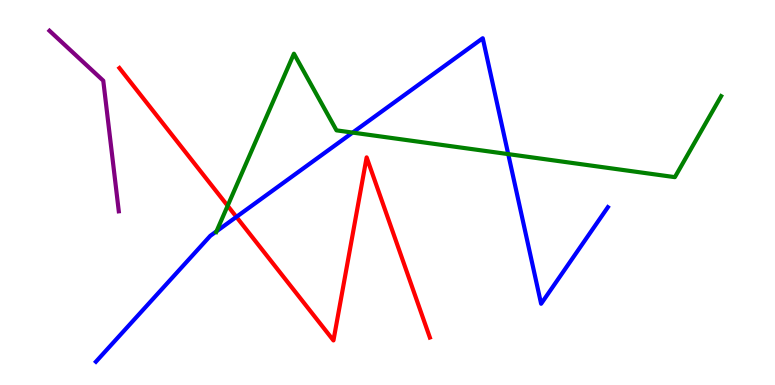[{'lines': ['blue', 'red'], 'intersections': [{'x': 3.05, 'y': 4.37}]}, {'lines': ['green', 'red'], 'intersections': [{'x': 2.94, 'y': 4.66}]}, {'lines': ['purple', 'red'], 'intersections': []}, {'lines': ['blue', 'green'], 'intersections': [{'x': 2.79, 'y': 3.99}, {'x': 4.55, 'y': 6.56}, {'x': 6.56, 'y': 6.0}]}, {'lines': ['blue', 'purple'], 'intersections': []}, {'lines': ['green', 'purple'], 'intersections': []}]